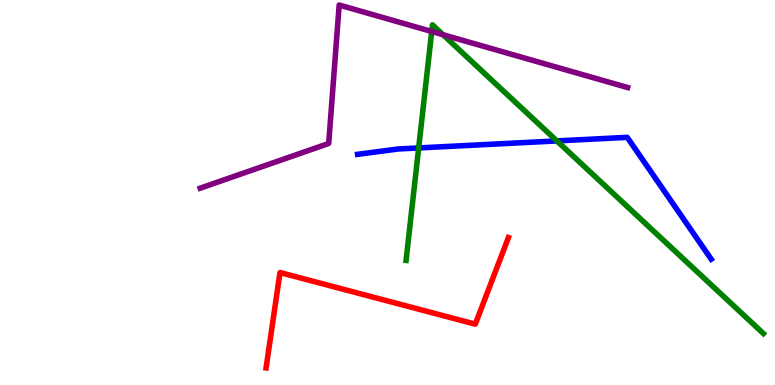[{'lines': ['blue', 'red'], 'intersections': []}, {'lines': ['green', 'red'], 'intersections': []}, {'lines': ['purple', 'red'], 'intersections': []}, {'lines': ['blue', 'green'], 'intersections': [{'x': 5.4, 'y': 6.16}, {'x': 7.19, 'y': 6.34}]}, {'lines': ['blue', 'purple'], 'intersections': []}, {'lines': ['green', 'purple'], 'intersections': [{'x': 5.57, 'y': 9.18}, {'x': 5.72, 'y': 9.1}]}]